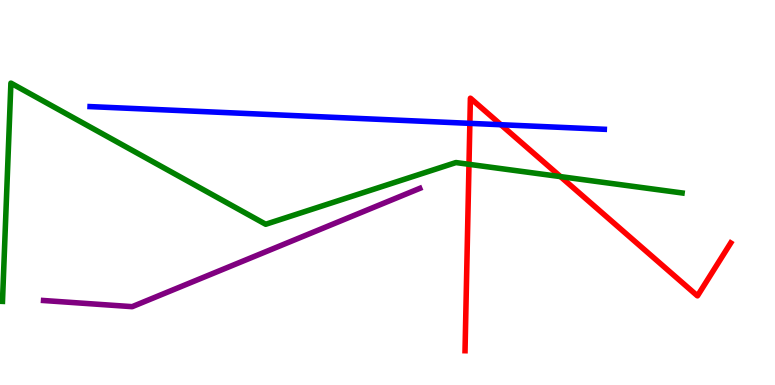[{'lines': ['blue', 'red'], 'intersections': [{'x': 6.06, 'y': 6.8}, {'x': 6.46, 'y': 6.76}]}, {'lines': ['green', 'red'], 'intersections': [{'x': 6.05, 'y': 5.73}, {'x': 7.23, 'y': 5.41}]}, {'lines': ['purple', 'red'], 'intersections': []}, {'lines': ['blue', 'green'], 'intersections': []}, {'lines': ['blue', 'purple'], 'intersections': []}, {'lines': ['green', 'purple'], 'intersections': []}]